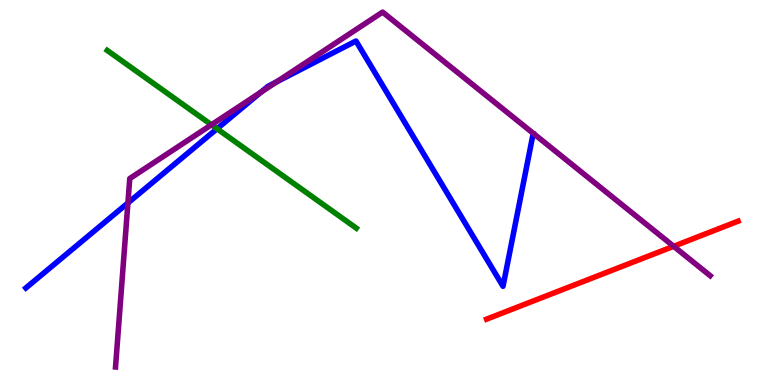[{'lines': ['blue', 'red'], 'intersections': []}, {'lines': ['green', 'red'], 'intersections': []}, {'lines': ['purple', 'red'], 'intersections': [{'x': 8.69, 'y': 3.6}]}, {'lines': ['blue', 'green'], 'intersections': [{'x': 2.8, 'y': 6.66}]}, {'lines': ['blue', 'purple'], 'intersections': [{'x': 1.65, 'y': 4.73}, {'x': 3.37, 'y': 7.61}, {'x': 3.57, 'y': 7.87}]}, {'lines': ['green', 'purple'], 'intersections': [{'x': 2.73, 'y': 6.76}]}]